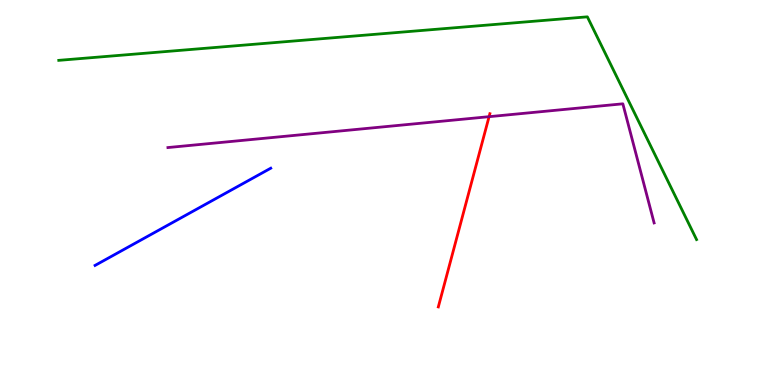[{'lines': ['blue', 'red'], 'intersections': []}, {'lines': ['green', 'red'], 'intersections': []}, {'lines': ['purple', 'red'], 'intersections': [{'x': 6.31, 'y': 6.97}]}, {'lines': ['blue', 'green'], 'intersections': []}, {'lines': ['blue', 'purple'], 'intersections': []}, {'lines': ['green', 'purple'], 'intersections': []}]